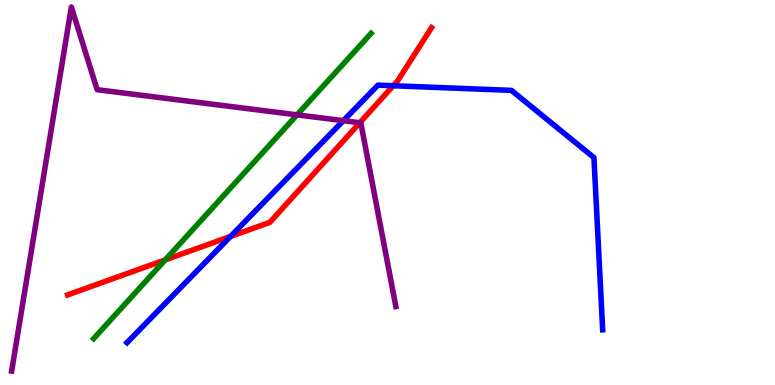[{'lines': ['blue', 'red'], 'intersections': [{'x': 2.97, 'y': 3.86}, {'x': 5.07, 'y': 7.77}]}, {'lines': ['green', 'red'], 'intersections': [{'x': 2.13, 'y': 3.25}]}, {'lines': ['purple', 'red'], 'intersections': [{'x': 4.64, 'y': 6.81}]}, {'lines': ['blue', 'green'], 'intersections': []}, {'lines': ['blue', 'purple'], 'intersections': [{'x': 4.43, 'y': 6.87}]}, {'lines': ['green', 'purple'], 'intersections': [{'x': 3.83, 'y': 7.02}]}]